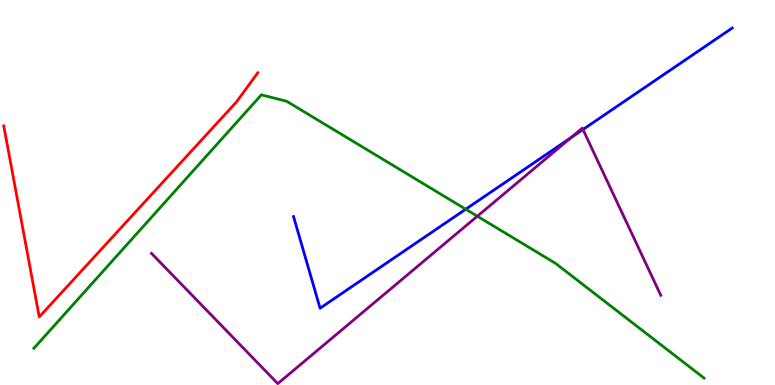[{'lines': ['blue', 'red'], 'intersections': []}, {'lines': ['green', 'red'], 'intersections': []}, {'lines': ['purple', 'red'], 'intersections': []}, {'lines': ['blue', 'green'], 'intersections': [{'x': 6.01, 'y': 4.57}]}, {'lines': ['blue', 'purple'], 'intersections': [{'x': 7.37, 'y': 6.42}, {'x': 7.52, 'y': 6.64}]}, {'lines': ['green', 'purple'], 'intersections': [{'x': 6.16, 'y': 4.38}]}]